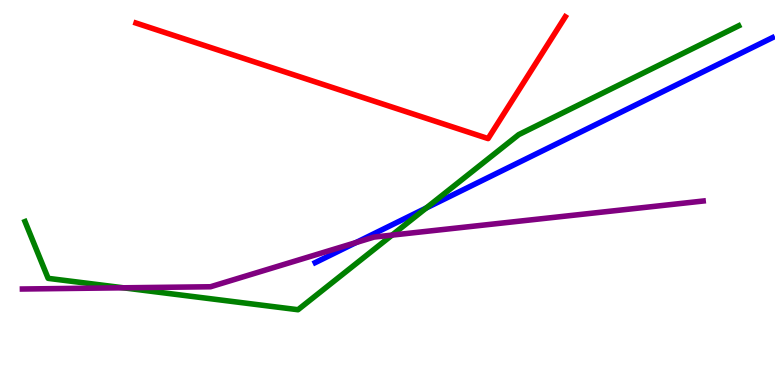[{'lines': ['blue', 'red'], 'intersections': []}, {'lines': ['green', 'red'], 'intersections': []}, {'lines': ['purple', 'red'], 'intersections': []}, {'lines': ['blue', 'green'], 'intersections': [{'x': 5.5, 'y': 4.6}]}, {'lines': ['blue', 'purple'], 'intersections': [{'x': 4.59, 'y': 3.7}]}, {'lines': ['green', 'purple'], 'intersections': [{'x': 1.59, 'y': 2.52}, {'x': 5.06, 'y': 3.89}]}]